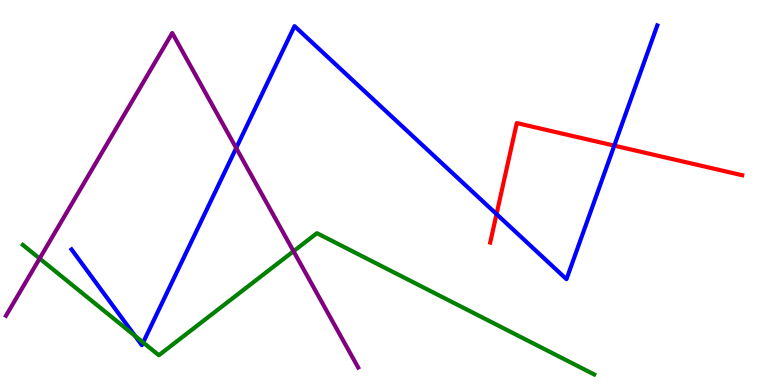[{'lines': ['blue', 'red'], 'intersections': [{'x': 6.41, 'y': 4.44}, {'x': 7.93, 'y': 6.22}]}, {'lines': ['green', 'red'], 'intersections': []}, {'lines': ['purple', 'red'], 'intersections': []}, {'lines': ['blue', 'green'], 'intersections': [{'x': 1.74, 'y': 1.27}, {'x': 1.85, 'y': 1.1}]}, {'lines': ['blue', 'purple'], 'intersections': [{'x': 3.05, 'y': 6.15}]}, {'lines': ['green', 'purple'], 'intersections': [{'x': 0.511, 'y': 3.28}, {'x': 3.79, 'y': 3.47}]}]